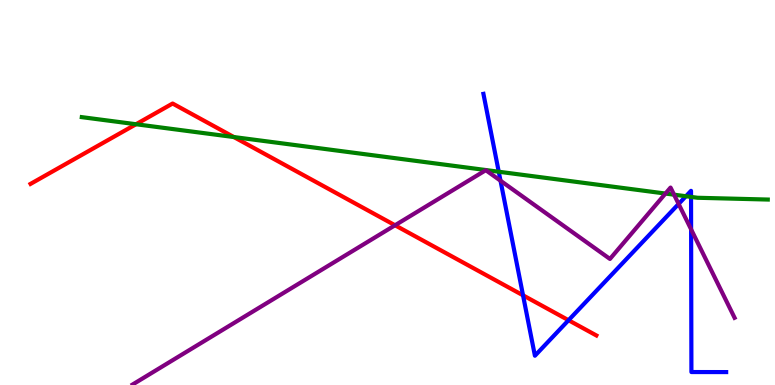[{'lines': ['blue', 'red'], 'intersections': [{'x': 6.75, 'y': 2.33}, {'x': 7.34, 'y': 1.68}]}, {'lines': ['green', 'red'], 'intersections': [{'x': 1.76, 'y': 6.77}, {'x': 3.02, 'y': 6.44}]}, {'lines': ['purple', 'red'], 'intersections': [{'x': 5.1, 'y': 4.15}]}, {'lines': ['blue', 'green'], 'intersections': [{'x': 6.44, 'y': 5.54}, {'x': 8.85, 'y': 4.9}, {'x': 8.92, 'y': 4.89}]}, {'lines': ['blue', 'purple'], 'intersections': [{'x': 6.46, 'y': 5.31}, {'x': 8.76, 'y': 4.7}, {'x': 8.92, 'y': 4.04}]}, {'lines': ['green', 'purple'], 'intersections': [{'x': 8.59, 'y': 4.97}, {'x': 8.7, 'y': 4.94}]}]